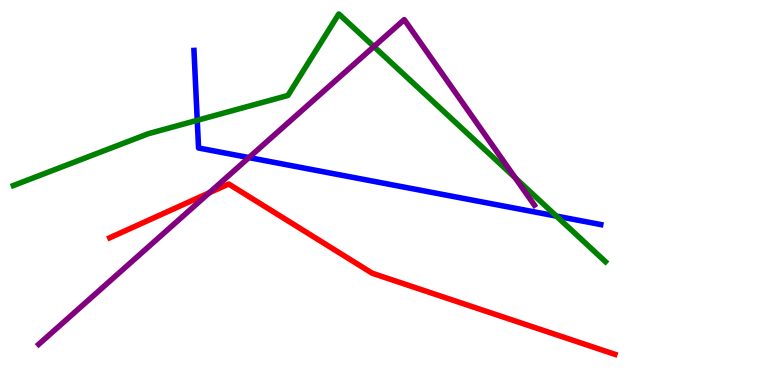[{'lines': ['blue', 'red'], 'intersections': []}, {'lines': ['green', 'red'], 'intersections': []}, {'lines': ['purple', 'red'], 'intersections': [{'x': 2.7, 'y': 4.99}]}, {'lines': ['blue', 'green'], 'intersections': [{'x': 2.55, 'y': 6.88}, {'x': 7.18, 'y': 4.39}]}, {'lines': ['blue', 'purple'], 'intersections': [{'x': 3.21, 'y': 5.91}]}, {'lines': ['green', 'purple'], 'intersections': [{'x': 4.82, 'y': 8.79}, {'x': 6.65, 'y': 5.38}]}]